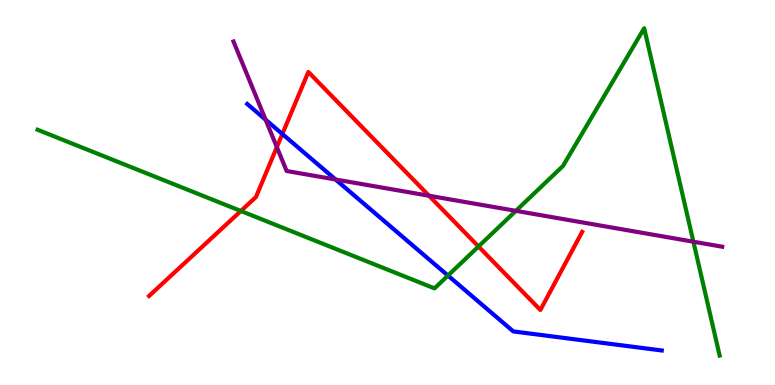[{'lines': ['blue', 'red'], 'intersections': [{'x': 3.64, 'y': 6.52}]}, {'lines': ['green', 'red'], 'intersections': [{'x': 3.11, 'y': 4.52}, {'x': 6.17, 'y': 3.6}]}, {'lines': ['purple', 'red'], 'intersections': [{'x': 3.57, 'y': 6.18}, {'x': 5.54, 'y': 4.92}]}, {'lines': ['blue', 'green'], 'intersections': [{'x': 5.78, 'y': 2.84}]}, {'lines': ['blue', 'purple'], 'intersections': [{'x': 3.43, 'y': 6.89}, {'x': 4.33, 'y': 5.34}]}, {'lines': ['green', 'purple'], 'intersections': [{'x': 6.66, 'y': 4.52}, {'x': 8.95, 'y': 3.72}]}]